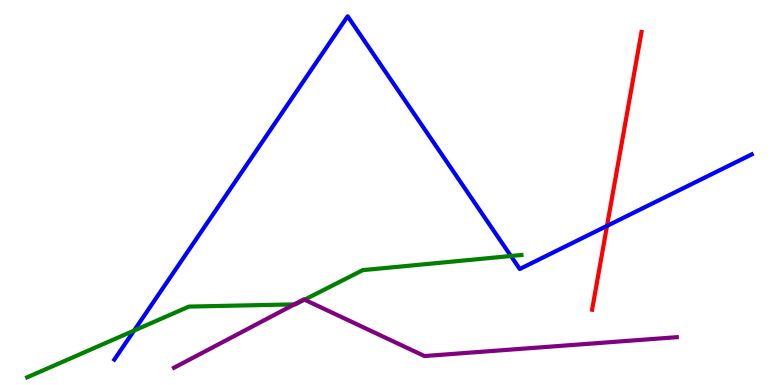[{'lines': ['blue', 'red'], 'intersections': [{'x': 7.83, 'y': 4.13}]}, {'lines': ['green', 'red'], 'intersections': []}, {'lines': ['purple', 'red'], 'intersections': []}, {'lines': ['blue', 'green'], 'intersections': [{'x': 1.73, 'y': 1.41}, {'x': 6.59, 'y': 3.35}]}, {'lines': ['blue', 'purple'], 'intersections': []}, {'lines': ['green', 'purple'], 'intersections': [{'x': 3.8, 'y': 2.09}, {'x': 3.93, 'y': 2.22}]}]